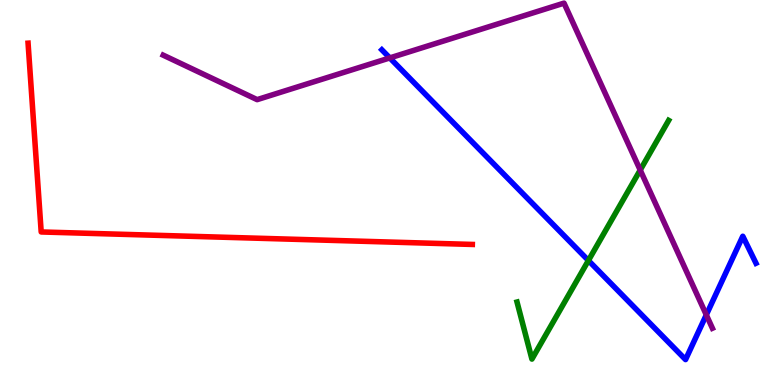[{'lines': ['blue', 'red'], 'intersections': []}, {'lines': ['green', 'red'], 'intersections': []}, {'lines': ['purple', 'red'], 'intersections': []}, {'lines': ['blue', 'green'], 'intersections': [{'x': 7.59, 'y': 3.23}]}, {'lines': ['blue', 'purple'], 'intersections': [{'x': 5.03, 'y': 8.5}, {'x': 9.11, 'y': 1.82}]}, {'lines': ['green', 'purple'], 'intersections': [{'x': 8.26, 'y': 5.58}]}]